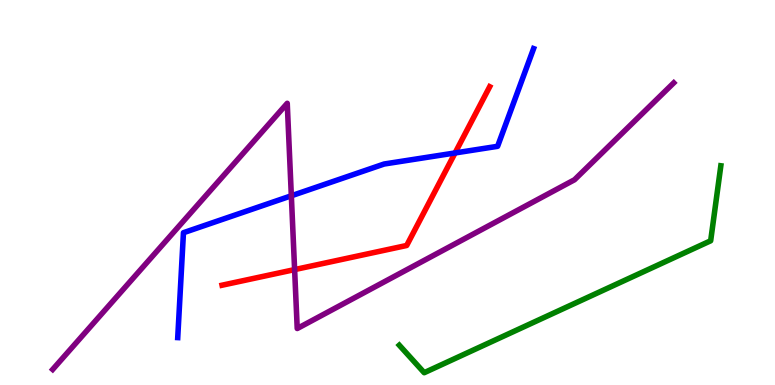[{'lines': ['blue', 'red'], 'intersections': [{'x': 5.87, 'y': 6.03}]}, {'lines': ['green', 'red'], 'intersections': []}, {'lines': ['purple', 'red'], 'intersections': [{'x': 3.8, 'y': 3.0}]}, {'lines': ['blue', 'green'], 'intersections': []}, {'lines': ['blue', 'purple'], 'intersections': [{'x': 3.76, 'y': 4.91}]}, {'lines': ['green', 'purple'], 'intersections': []}]